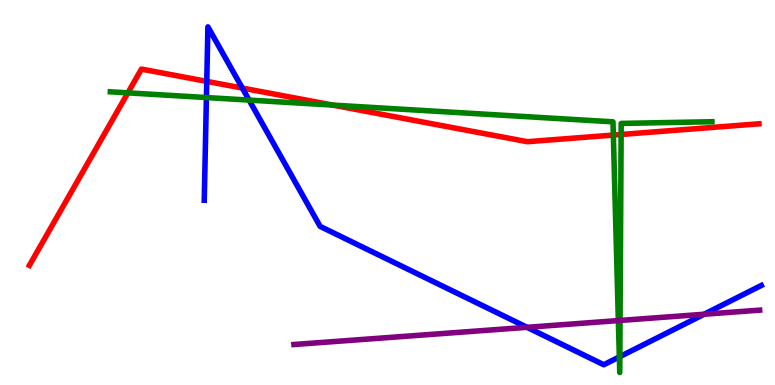[{'lines': ['blue', 'red'], 'intersections': [{'x': 2.67, 'y': 7.89}, {'x': 3.13, 'y': 7.71}]}, {'lines': ['green', 'red'], 'intersections': [{'x': 1.65, 'y': 7.59}, {'x': 4.29, 'y': 7.27}, {'x': 7.91, 'y': 6.49}, {'x': 8.01, 'y': 6.51}]}, {'lines': ['purple', 'red'], 'intersections': []}, {'lines': ['blue', 'green'], 'intersections': [{'x': 2.66, 'y': 7.47}, {'x': 3.21, 'y': 7.4}, {'x': 7.99, 'y': 0.729}, {'x': 8.0, 'y': 0.736}]}, {'lines': ['blue', 'purple'], 'intersections': [{'x': 6.8, 'y': 1.5}, {'x': 9.09, 'y': 1.84}]}, {'lines': ['green', 'purple'], 'intersections': [{'x': 7.98, 'y': 1.67}, {'x': 8.0, 'y': 1.68}]}]